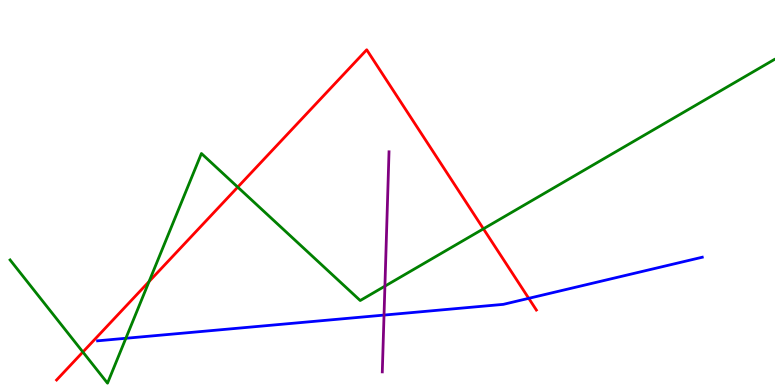[{'lines': ['blue', 'red'], 'intersections': [{'x': 6.82, 'y': 2.25}]}, {'lines': ['green', 'red'], 'intersections': [{'x': 1.07, 'y': 0.857}, {'x': 1.92, 'y': 2.69}, {'x': 3.07, 'y': 5.14}, {'x': 6.24, 'y': 4.06}]}, {'lines': ['purple', 'red'], 'intersections': []}, {'lines': ['blue', 'green'], 'intersections': [{'x': 1.62, 'y': 1.21}]}, {'lines': ['blue', 'purple'], 'intersections': [{'x': 4.96, 'y': 1.82}]}, {'lines': ['green', 'purple'], 'intersections': [{'x': 4.97, 'y': 2.57}]}]